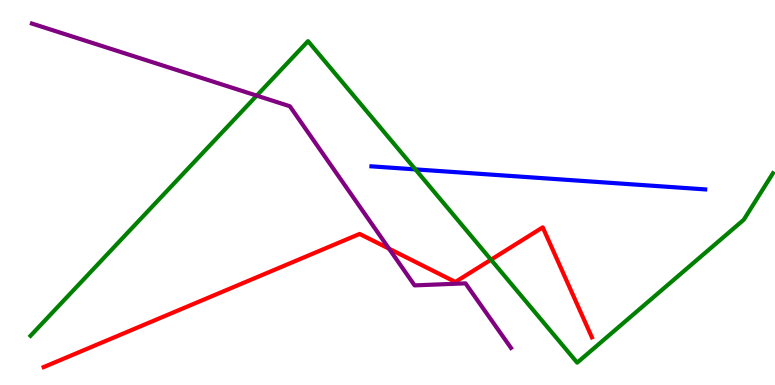[{'lines': ['blue', 'red'], 'intersections': []}, {'lines': ['green', 'red'], 'intersections': [{'x': 6.34, 'y': 3.25}]}, {'lines': ['purple', 'red'], 'intersections': [{'x': 5.02, 'y': 3.54}]}, {'lines': ['blue', 'green'], 'intersections': [{'x': 5.36, 'y': 5.6}]}, {'lines': ['blue', 'purple'], 'intersections': []}, {'lines': ['green', 'purple'], 'intersections': [{'x': 3.31, 'y': 7.52}]}]